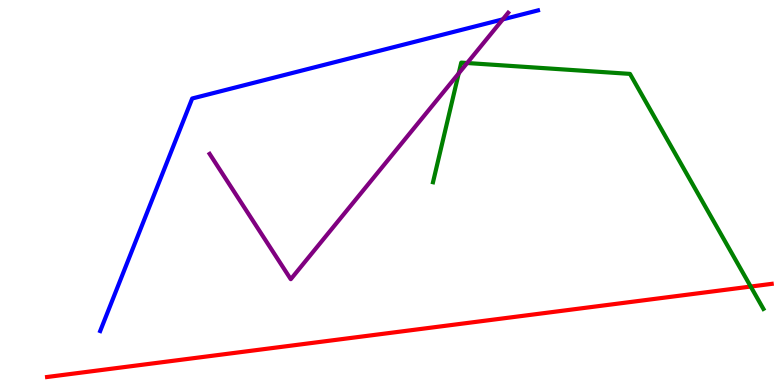[{'lines': ['blue', 'red'], 'intersections': []}, {'lines': ['green', 'red'], 'intersections': [{'x': 9.69, 'y': 2.56}]}, {'lines': ['purple', 'red'], 'intersections': []}, {'lines': ['blue', 'green'], 'intersections': []}, {'lines': ['blue', 'purple'], 'intersections': [{'x': 6.49, 'y': 9.5}]}, {'lines': ['green', 'purple'], 'intersections': [{'x': 5.92, 'y': 8.09}, {'x': 6.03, 'y': 8.36}]}]